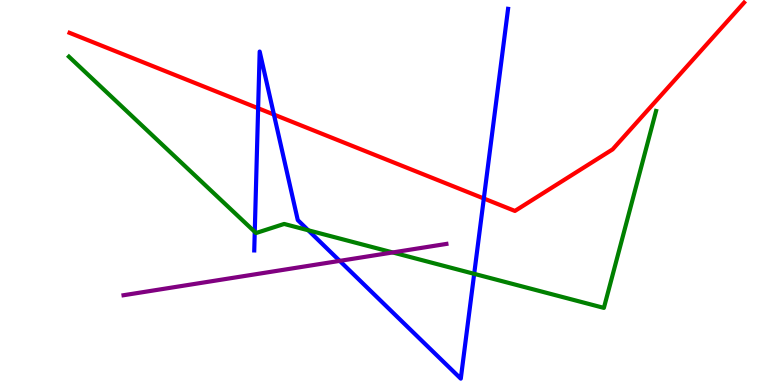[{'lines': ['blue', 'red'], 'intersections': [{'x': 3.33, 'y': 7.19}, {'x': 3.53, 'y': 7.02}, {'x': 6.24, 'y': 4.84}]}, {'lines': ['green', 'red'], 'intersections': []}, {'lines': ['purple', 'red'], 'intersections': []}, {'lines': ['blue', 'green'], 'intersections': [{'x': 3.29, 'y': 3.98}, {'x': 3.98, 'y': 4.02}, {'x': 6.12, 'y': 2.89}]}, {'lines': ['blue', 'purple'], 'intersections': [{'x': 4.38, 'y': 3.22}]}, {'lines': ['green', 'purple'], 'intersections': [{'x': 5.07, 'y': 3.44}]}]